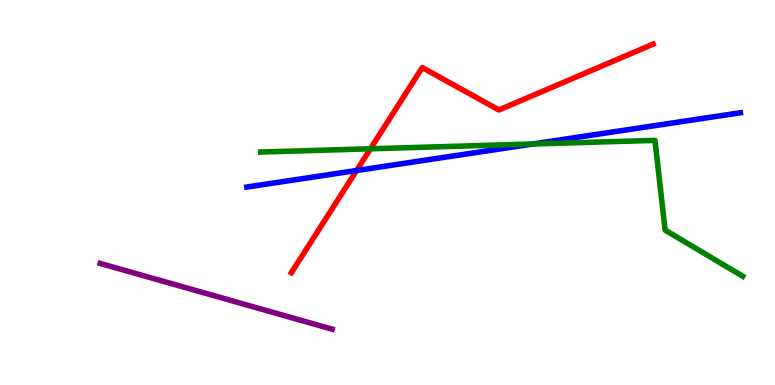[{'lines': ['blue', 'red'], 'intersections': [{'x': 4.6, 'y': 5.57}]}, {'lines': ['green', 'red'], 'intersections': [{'x': 4.78, 'y': 6.14}]}, {'lines': ['purple', 'red'], 'intersections': []}, {'lines': ['blue', 'green'], 'intersections': [{'x': 6.88, 'y': 6.26}]}, {'lines': ['blue', 'purple'], 'intersections': []}, {'lines': ['green', 'purple'], 'intersections': []}]